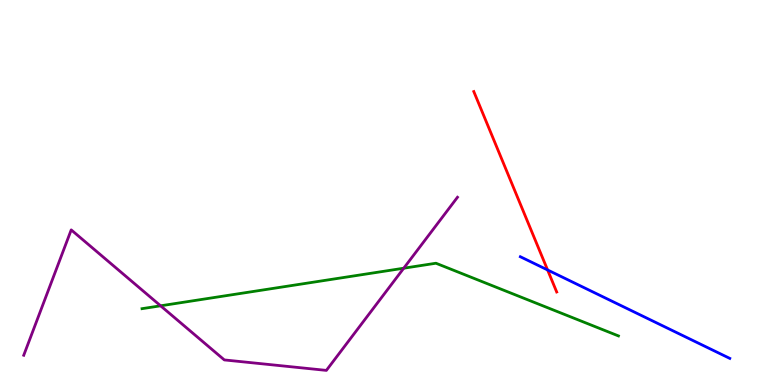[{'lines': ['blue', 'red'], 'intersections': [{'x': 7.07, 'y': 2.99}]}, {'lines': ['green', 'red'], 'intersections': []}, {'lines': ['purple', 'red'], 'intersections': []}, {'lines': ['blue', 'green'], 'intersections': []}, {'lines': ['blue', 'purple'], 'intersections': []}, {'lines': ['green', 'purple'], 'intersections': [{'x': 2.07, 'y': 2.06}, {'x': 5.21, 'y': 3.03}]}]